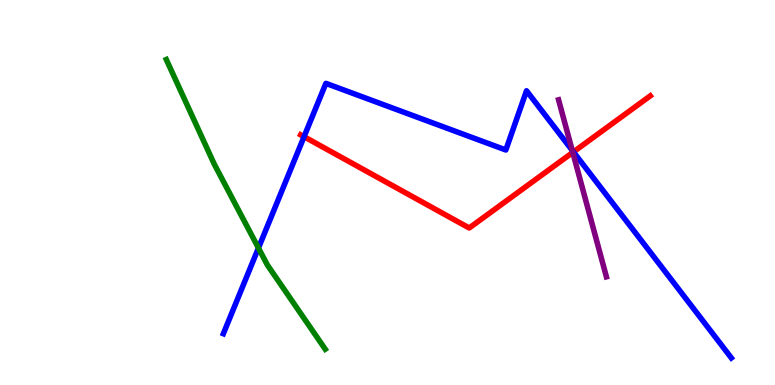[{'lines': ['blue', 'red'], 'intersections': [{'x': 3.92, 'y': 6.45}, {'x': 7.4, 'y': 6.05}]}, {'lines': ['green', 'red'], 'intersections': []}, {'lines': ['purple', 'red'], 'intersections': [{'x': 7.39, 'y': 6.04}]}, {'lines': ['blue', 'green'], 'intersections': [{'x': 3.33, 'y': 3.56}]}, {'lines': ['blue', 'purple'], 'intersections': [{'x': 7.38, 'y': 6.09}]}, {'lines': ['green', 'purple'], 'intersections': []}]